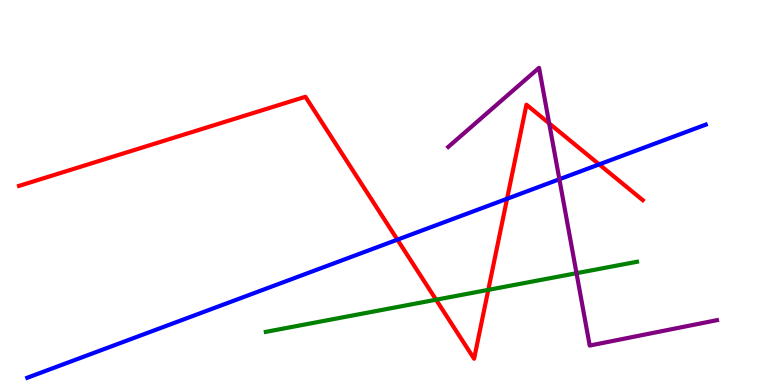[{'lines': ['blue', 'red'], 'intersections': [{'x': 5.13, 'y': 3.77}, {'x': 6.54, 'y': 4.84}, {'x': 7.73, 'y': 5.73}]}, {'lines': ['green', 'red'], 'intersections': [{'x': 5.63, 'y': 2.22}, {'x': 6.3, 'y': 2.47}]}, {'lines': ['purple', 'red'], 'intersections': [{'x': 7.09, 'y': 6.8}]}, {'lines': ['blue', 'green'], 'intersections': []}, {'lines': ['blue', 'purple'], 'intersections': [{'x': 7.22, 'y': 5.34}]}, {'lines': ['green', 'purple'], 'intersections': [{'x': 7.44, 'y': 2.9}]}]